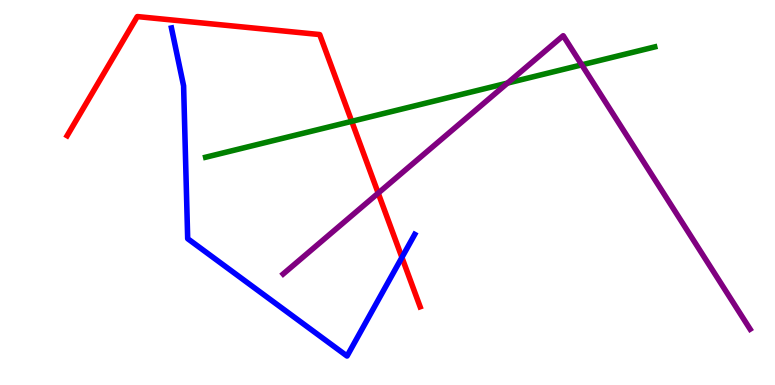[{'lines': ['blue', 'red'], 'intersections': [{'x': 5.19, 'y': 3.31}]}, {'lines': ['green', 'red'], 'intersections': [{'x': 4.54, 'y': 6.85}]}, {'lines': ['purple', 'red'], 'intersections': [{'x': 4.88, 'y': 4.98}]}, {'lines': ['blue', 'green'], 'intersections': []}, {'lines': ['blue', 'purple'], 'intersections': []}, {'lines': ['green', 'purple'], 'intersections': [{'x': 6.55, 'y': 7.84}, {'x': 7.51, 'y': 8.32}]}]